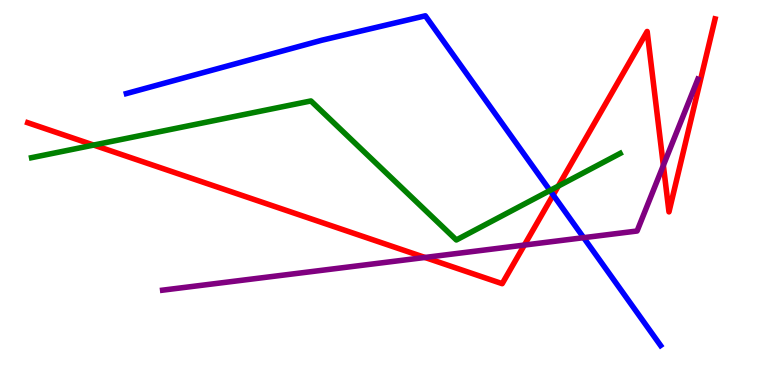[{'lines': ['blue', 'red'], 'intersections': [{'x': 7.14, 'y': 4.94}]}, {'lines': ['green', 'red'], 'intersections': [{'x': 1.21, 'y': 6.23}, {'x': 7.2, 'y': 5.17}]}, {'lines': ['purple', 'red'], 'intersections': [{'x': 5.48, 'y': 3.31}, {'x': 6.77, 'y': 3.63}, {'x': 8.56, 'y': 5.7}]}, {'lines': ['blue', 'green'], 'intersections': [{'x': 7.1, 'y': 5.05}]}, {'lines': ['blue', 'purple'], 'intersections': [{'x': 7.53, 'y': 3.83}]}, {'lines': ['green', 'purple'], 'intersections': []}]